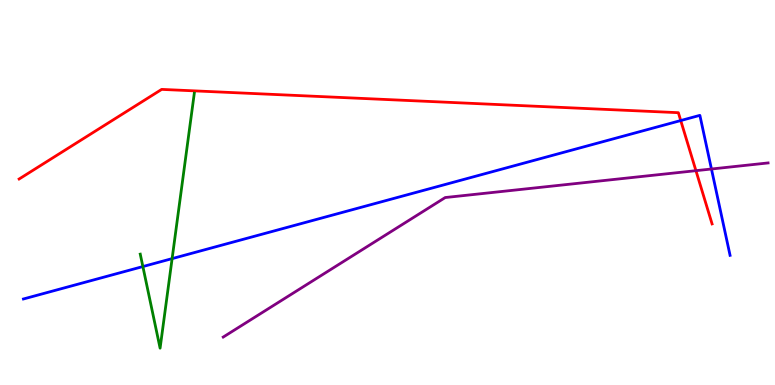[{'lines': ['blue', 'red'], 'intersections': [{'x': 8.78, 'y': 6.87}]}, {'lines': ['green', 'red'], 'intersections': []}, {'lines': ['purple', 'red'], 'intersections': [{'x': 8.98, 'y': 5.57}]}, {'lines': ['blue', 'green'], 'intersections': [{'x': 1.84, 'y': 3.08}, {'x': 2.22, 'y': 3.28}]}, {'lines': ['blue', 'purple'], 'intersections': [{'x': 9.18, 'y': 5.61}]}, {'lines': ['green', 'purple'], 'intersections': []}]